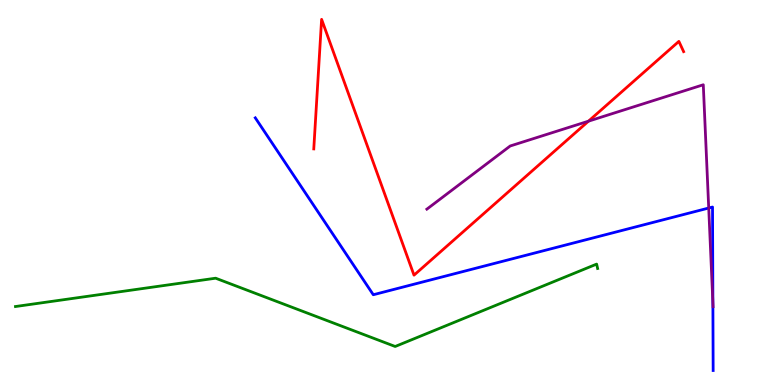[{'lines': ['blue', 'red'], 'intersections': []}, {'lines': ['green', 'red'], 'intersections': []}, {'lines': ['purple', 'red'], 'intersections': [{'x': 7.59, 'y': 6.85}]}, {'lines': ['blue', 'green'], 'intersections': []}, {'lines': ['blue', 'purple'], 'intersections': [{'x': 9.14, 'y': 4.6}, {'x': 9.2, 'y': 2.14}]}, {'lines': ['green', 'purple'], 'intersections': []}]